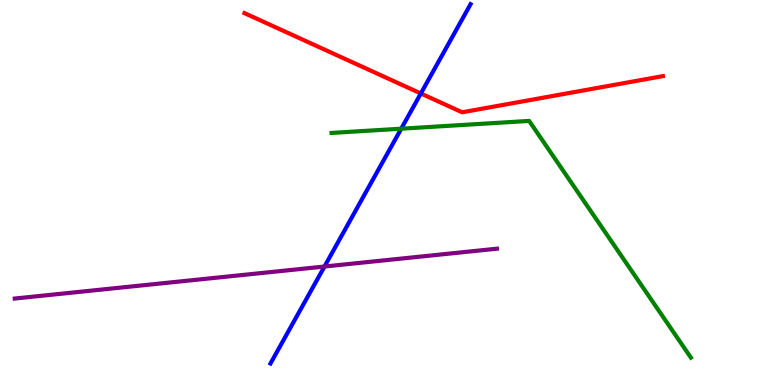[{'lines': ['blue', 'red'], 'intersections': [{'x': 5.43, 'y': 7.57}]}, {'lines': ['green', 'red'], 'intersections': []}, {'lines': ['purple', 'red'], 'intersections': []}, {'lines': ['blue', 'green'], 'intersections': [{'x': 5.18, 'y': 6.66}]}, {'lines': ['blue', 'purple'], 'intersections': [{'x': 4.19, 'y': 3.08}]}, {'lines': ['green', 'purple'], 'intersections': []}]